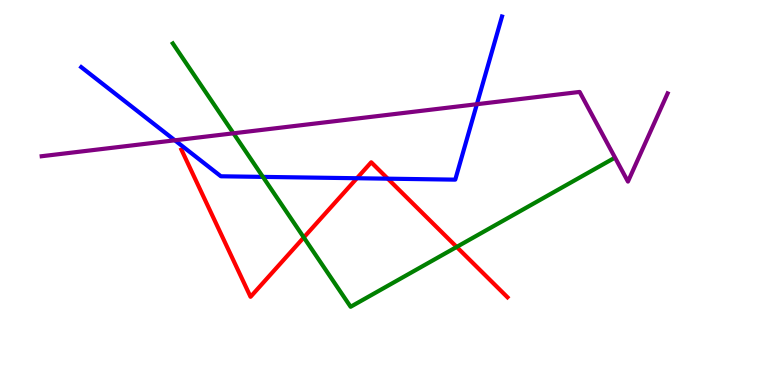[{'lines': ['blue', 'red'], 'intersections': [{'x': 4.61, 'y': 5.37}, {'x': 5.0, 'y': 5.36}]}, {'lines': ['green', 'red'], 'intersections': [{'x': 3.92, 'y': 3.83}, {'x': 5.89, 'y': 3.59}]}, {'lines': ['purple', 'red'], 'intersections': []}, {'lines': ['blue', 'green'], 'intersections': [{'x': 3.39, 'y': 5.41}]}, {'lines': ['blue', 'purple'], 'intersections': [{'x': 2.26, 'y': 6.36}, {'x': 6.15, 'y': 7.29}]}, {'lines': ['green', 'purple'], 'intersections': [{'x': 3.01, 'y': 6.54}]}]